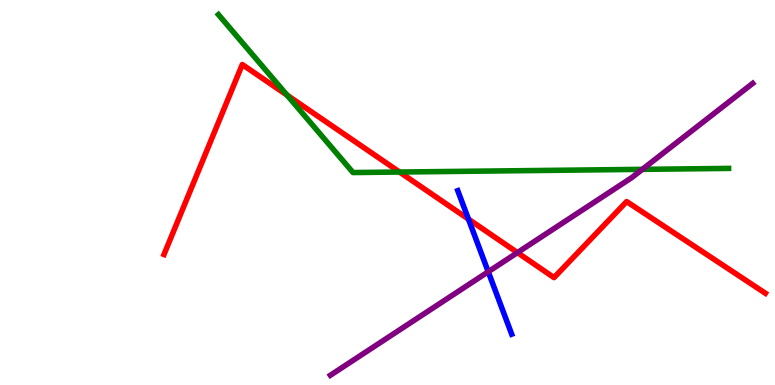[{'lines': ['blue', 'red'], 'intersections': [{'x': 6.04, 'y': 4.31}]}, {'lines': ['green', 'red'], 'intersections': [{'x': 3.7, 'y': 7.53}, {'x': 5.16, 'y': 5.53}]}, {'lines': ['purple', 'red'], 'intersections': [{'x': 6.68, 'y': 3.44}]}, {'lines': ['blue', 'green'], 'intersections': []}, {'lines': ['blue', 'purple'], 'intersections': [{'x': 6.3, 'y': 2.94}]}, {'lines': ['green', 'purple'], 'intersections': [{'x': 8.29, 'y': 5.6}]}]